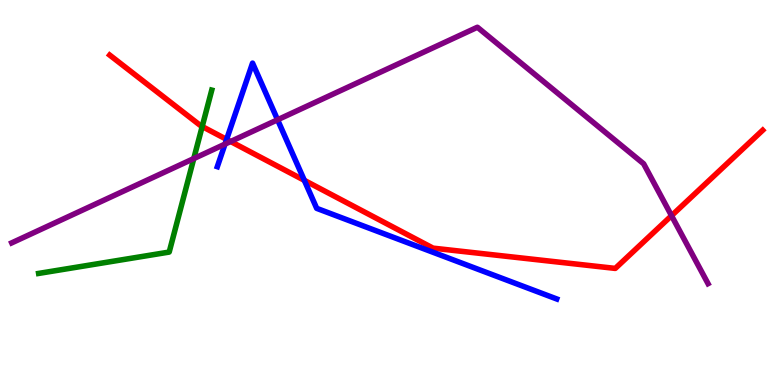[{'lines': ['blue', 'red'], 'intersections': [{'x': 2.92, 'y': 6.38}, {'x': 3.93, 'y': 5.32}]}, {'lines': ['green', 'red'], 'intersections': [{'x': 2.61, 'y': 6.71}]}, {'lines': ['purple', 'red'], 'intersections': [{'x': 2.98, 'y': 6.32}, {'x': 8.66, 'y': 4.4}]}, {'lines': ['blue', 'green'], 'intersections': []}, {'lines': ['blue', 'purple'], 'intersections': [{'x': 2.9, 'y': 6.26}, {'x': 3.58, 'y': 6.89}]}, {'lines': ['green', 'purple'], 'intersections': [{'x': 2.5, 'y': 5.88}]}]